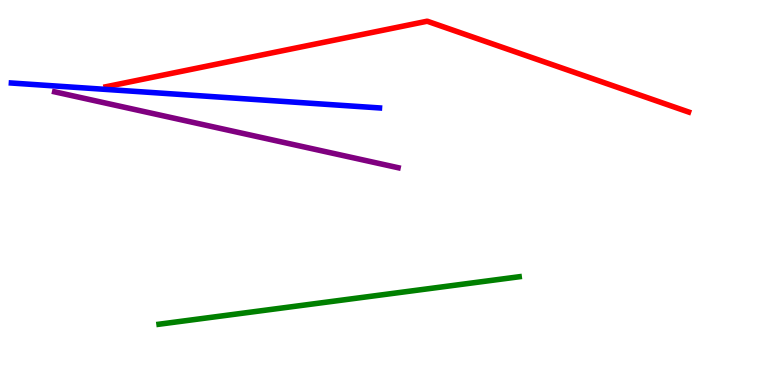[{'lines': ['blue', 'red'], 'intersections': []}, {'lines': ['green', 'red'], 'intersections': []}, {'lines': ['purple', 'red'], 'intersections': []}, {'lines': ['blue', 'green'], 'intersections': []}, {'lines': ['blue', 'purple'], 'intersections': []}, {'lines': ['green', 'purple'], 'intersections': []}]